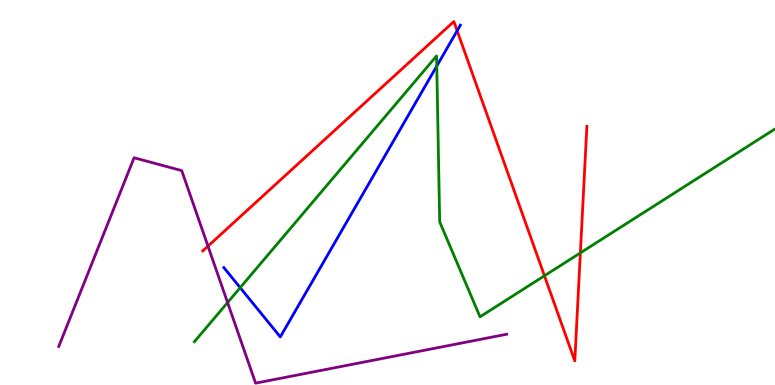[{'lines': ['blue', 'red'], 'intersections': [{'x': 5.9, 'y': 9.2}]}, {'lines': ['green', 'red'], 'intersections': [{'x': 7.03, 'y': 2.84}, {'x': 7.49, 'y': 3.43}]}, {'lines': ['purple', 'red'], 'intersections': [{'x': 2.68, 'y': 3.61}]}, {'lines': ['blue', 'green'], 'intersections': [{'x': 3.1, 'y': 2.53}, {'x': 5.64, 'y': 8.28}]}, {'lines': ['blue', 'purple'], 'intersections': []}, {'lines': ['green', 'purple'], 'intersections': [{'x': 2.94, 'y': 2.14}]}]